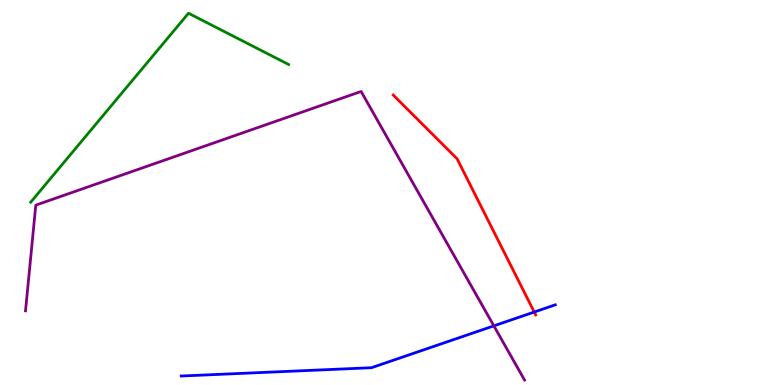[{'lines': ['blue', 'red'], 'intersections': [{'x': 6.89, 'y': 1.9}]}, {'lines': ['green', 'red'], 'intersections': []}, {'lines': ['purple', 'red'], 'intersections': []}, {'lines': ['blue', 'green'], 'intersections': []}, {'lines': ['blue', 'purple'], 'intersections': [{'x': 6.37, 'y': 1.54}]}, {'lines': ['green', 'purple'], 'intersections': []}]